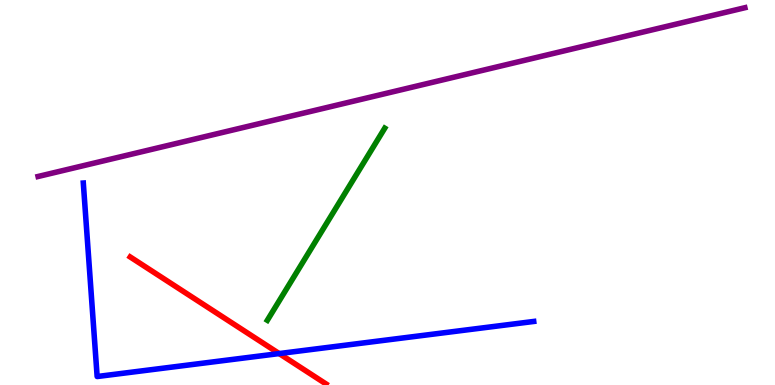[{'lines': ['blue', 'red'], 'intersections': [{'x': 3.6, 'y': 0.816}]}, {'lines': ['green', 'red'], 'intersections': []}, {'lines': ['purple', 'red'], 'intersections': []}, {'lines': ['blue', 'green'], 'intersections': []}, {'lines': ['blue', 'purple'], 'intersections': []}, {'lines': ['green', 'purple'], 'intersections': []}]